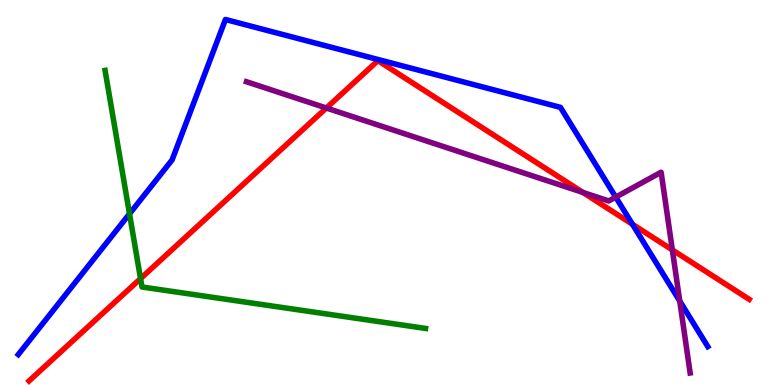[{'lines': ['blue', 'red'], 'intersections': [{'x': 8.16, 'y': 4.17}]}, {'lines': ['green', 'red'], 'intersections': [{'x': 1.81, 'y': 2.76}]}, {'lines': ['purple', 'red'], 'intersections': [{'x': 4.21, 'y': 7.19}, {'x': 7.52, 'y': 5.0}, {'x': 8.68, 'y': 3.51}]}, {'lines': ['blue', 'green'], 'intersections': [{'x': 1.67, 'y': 4.45}]}, {'lines': ['blue', 'purple'], 'intersections': [{'x': 7.94, 'y': 4.88}, {'x': 8.77, 'y': 2.18}]}, {'lines': ['green', 'purple'], 'intersections': []}]